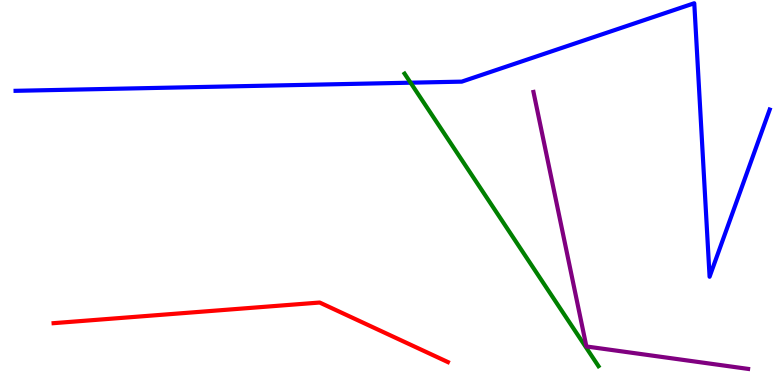[{'lines': ['blue', 'red'], 'intersections': []}, {'lines': ['green', 'red'], 'intersections': []}, {'lines': ['purple', 'red'], 'intersections': []}, {'lines': ['blue', 'green'], 'intersections': [{'x': 5.3, 'y': 7.85}]}, {'lines': ['blue', 'purple'], 'intersections': []}, {'lines': ['green', 'purple'], 'intersections': []}]